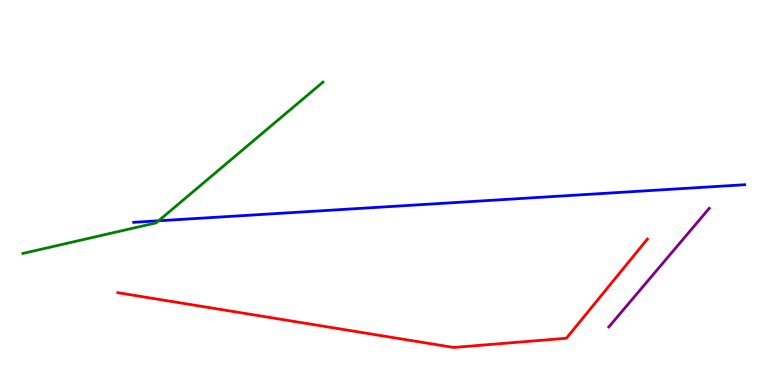[{'lines': ['blue', 'red'], 'intersections': []}, {'lines': ['green', 'red'], 'intersections': []}, {'lines': ['purple', 'red'], 'intersections': []}, {'lines': ['blue', 'green'], 'intersections': [{'x': 2.05, 'y': 4.26}]}, {'lines': ['blue', 'purple'], 'intersections': []}, {'lines': ['green', 'purple'], 'intersections': []}]